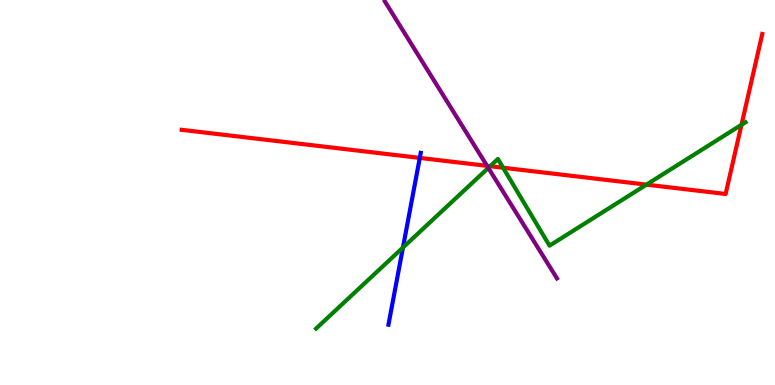[{'lines': ['blue', 'red'], 'intersections': [{'x': 5.42, 'y': 5.9}]}, {'lines': ['green', 'red'], 'intersections': [{'x': 6.32, 'y': 5.68}, {'x': 6.49, 'y': 5.64}, {'x': 8.34, 'y': 5.2}, {'x': 9.57, 'y': 6.76}]}, {'lines': ['purple', 'red'], 'intersections': [{'x': 6.28, 'y': 5.69}]}, {'lines': ['blue', 'green'], 'intersections': [{'x': 5.2, 'y': 3.57}]}, {'lines': ['blue', 'purple'], 'intersections': []}, {'lines': ['green', 'purple'], 'intersections': [{'x': 6.3, 'y': 5.64}]}]